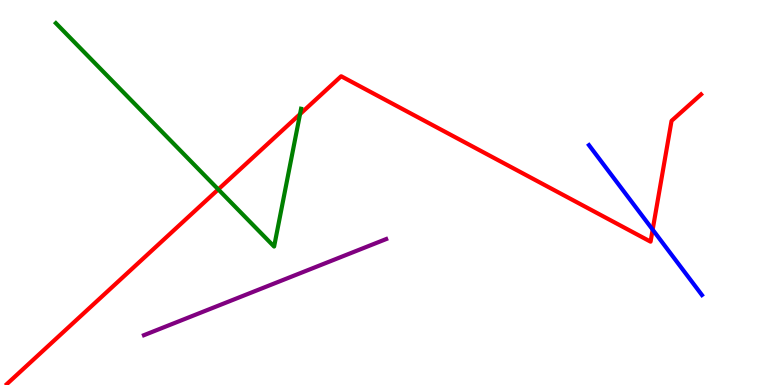[{'lines': ['blue', 'red'], 'intersections': [{'x': 8.42, 'y': 4.03}]}, {'lines': ['green', 'red'], 'intersections': [{'x': 2.82, 'y': 5.08}, {'x': 3.87, 'y': 7.04}]}, {'lines': ['purple', 'red'], 'intersections': []}, {'lines': ['blue', 'green'], 'intersections': []}, {'lines': ['blue', 'purple'], 'intersections': []}, {'lines': ['green', 'purple'], 'intersections': []}]